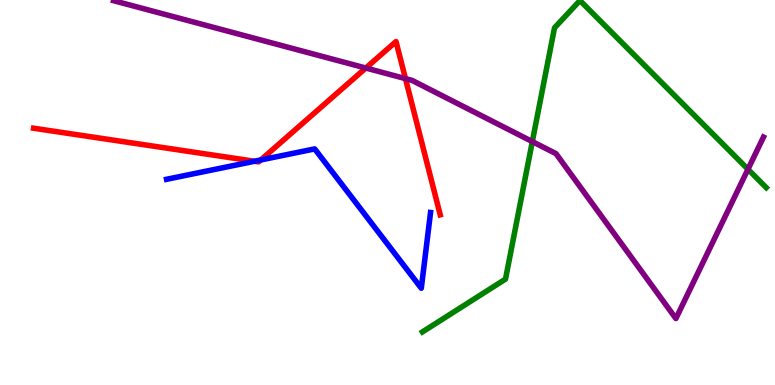[{'lines': ['blue', 'red'], 'intersections': [{'x': 3.28, 'y': 5.81}, {'x': 3.37, 'y': 5.85}]}, {'lines': ['green', 'red'], 'intersections': []}, {'lines': ['purple', 'red'], 'intersections': [{'x': 4.72, 'y': 8.23}, {'x': 5.23, 'y': 7.96}]}, {'lines': ['blue', 'green'], 'intersections': []}, {'lines': ['blue', 'purple'], 'intersections': []}, {'lines': ['green', 'purple'], 'intersections': [{'x': 6.87, 'y': 6.32}, {'x': 9.65, 'y': 5.6}]}]